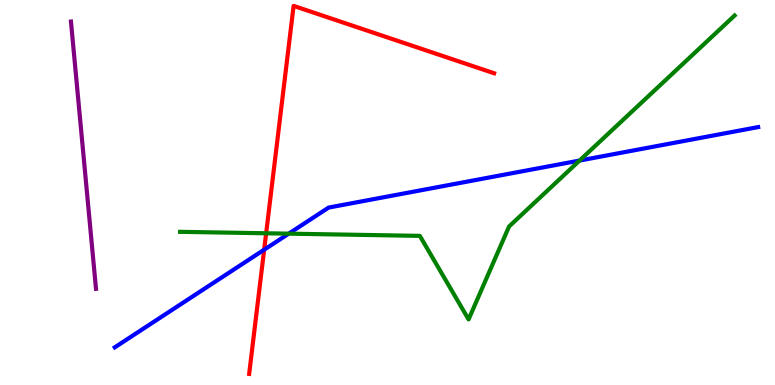[{'lines': ['blue', 'red'], 'intersections': [{'x': 3.41, 'y': 3.51}]}, {'lines': ['green', 'red'], 'intersections': [{'x': 3.43, 'y': 3.94}]}, {'lines': ['purple', 'red'], 'intersections': []}, {'lines': ['blue', 'green'], 'intersections': [{'x': 3.73, 'y': 3.93}, {'x': 7.48, 'y': 5.83}]}, {'lines': ['blue', 'purple'], 'intersections': []}, {'lines': ['green', 'purple'], 'intersections': []}]